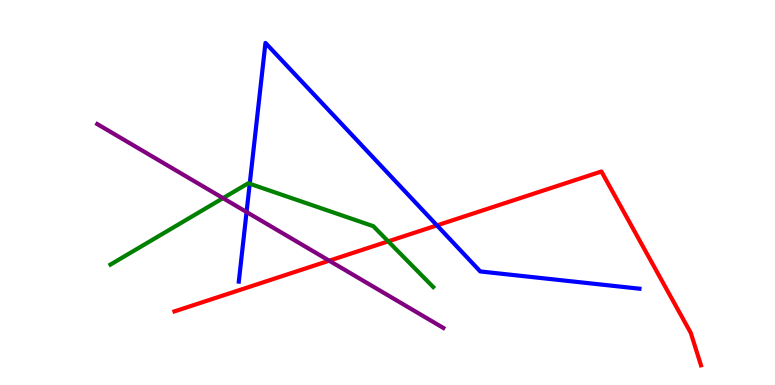[{'lines': ['blue', 'red'], 'intersections': [{'x': 5.64, 'y': 4.15}]}, {'lines': ['green', 'red'], 'intersections': [{'x': 5.01, 'y': 3.73}]}, {'lines': ['purple', 'red'], 'intersections': [{'x': 4.25, 'y': 3.23}]}, {'lines': ['blue', 'green'], 'intersections': [{'x': 3.22, 'y': 5.23}]}, {'lines': ['blue', 'purple'], 'intersections': [{'x': 3.18, 'y': 4.49}]}, {'lines': ['green', 'purple'], 'intersections': [{'x': 2.88, 'y': 4.85}]}]